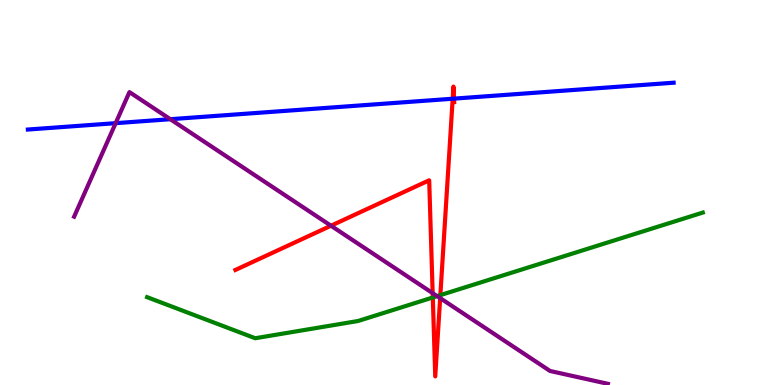[{'lines': ['blue', 'red'], 'intersections': [{'x': 5.84, 'y': 7.44}, {'x': 5.86, 'y': 7.44}]}, {'lines': ['green', 'red'], 'intersections': [{'x': 5.58, 'y': 2.27}, {'x': 5.68, 'y': 2.33}]}, {'lines': ['purple', 'red'], 'intersections': [{'x': 4.27, 'y': 4.14}, {'x': 5.58, 'y': 2.39}, {'x': 5.68, 'y': 2.26}]}, {'lines': ['blue', 'green'], 'intersections': []}, {'lines': ['blue', 'purple'], 'intersections': [{'x': 1.49, 'y': 6.8}, {'x': 2.2, 'y': 6.9}]}, {'lines': ['green', 'purple'], 'intersections': [{'x': 5.64, 'y': 2.31}]}]